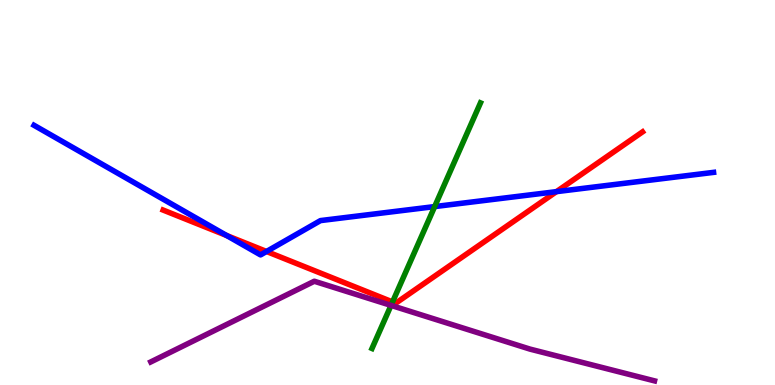[{'lines': ['blue', 'red'], 'intersections': [{'x': 2.92, 'y': 3.88}, {'x': 3.44, 'y': 3.47}, {'x': 7.18, 'y': 5.02}]}, {'lines': ['green', 'red'], 'intersections': [{'x': 5.07, 'y': 2.16}]}, {'lines': ['purple', 'red'], 'intersections': []}, {'lines': ['blue', 'green'], 'intersections': [{'x': 5.61, 'y': 4.63}]}, {'lines': ['blue', 'purple'], 'intersections': []}, {'lines': ['green', 'purple'], 'intersections': [{'x': 5.05, 'y': 2.07}]}]